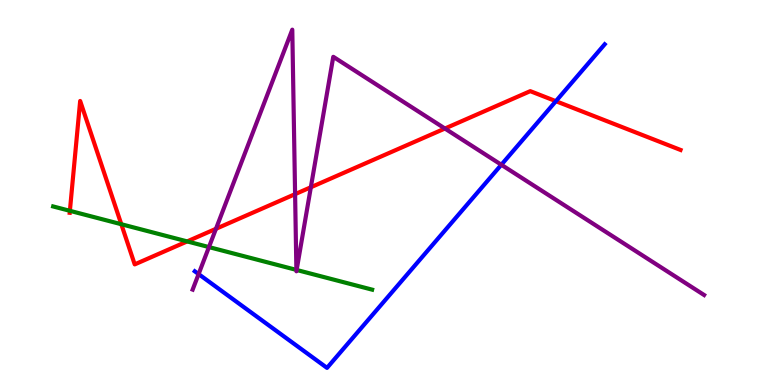[{'lines': ['blue', 'red'], 'intersections': [{'x': 7.17, 'y': 7.37}]}, {'lines': ['green', 'red'], 'intersections': [{'x': 0.902, 'y': 4.52}, {'x': 1.57, 'y': 4.18}, {'x': 2.42, 'y': 3.73}]}, {'lines': ['purple', 'red'], 'intersections': [{'x': 2.79, 'y': 4.06}, {'x': 3.81, 'y': 4.96}, {'x': 4.01, 'y': 5.14}, {'x': 5.74, 'y': 6.66}]}, {'lines': ['blue', 'green'], 'intersections': []}, {'lines': ['blue', 'purple'], 'intersections': [{'x': 2.56, 'y': 2.88}, {'x': 6.47, 'y': 5.72}]}, {'lines': ['green', 'purple'], 'intersections': [{'x': 2.7, 'y': 3.58}, {'x': 3.82, 'y': 2.99}, {'x': 3.83, 'y': 2.99}]}]